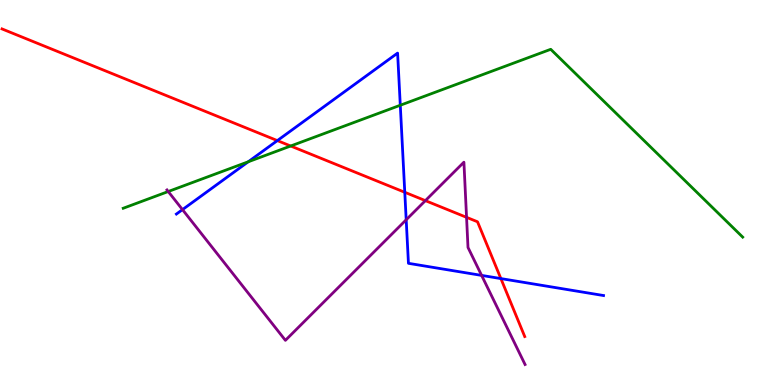[{'lines': ['blue', 'red'], 'intersections': [{'x': 3.58, 'y': 6.35}, {'x': 5.22, 'y': 5.01}, {'x': 6.46, 'y': 2.76}]}, {'lines': ['green', 'red'], 'intersections': [{'x': 3.75, 'y': 6.21}]}, {'lines': ['purple', 'red'], 'intersections': [{'x': 5.49, 'y': 4.79}, {'x': 6.02, 'y': 4.35}]}, {'lines': ['blue', 'green'], 'intersections': [{'x': 3.2, 'y': 5.8}, {'x': 5.16, 'y': 7.27}]}, {'lines': ['blue', 'purple'], 'intersections': [{'x': 2.35, 'y': 4.56}, {'x': 5.24, 'y': 4.29}, {'x': 6.21, 'y': 2.85}]}, {'lines': ['green', 'purple'], 'intersections': [{'x': 2.17, 'y': 5.03}]}]